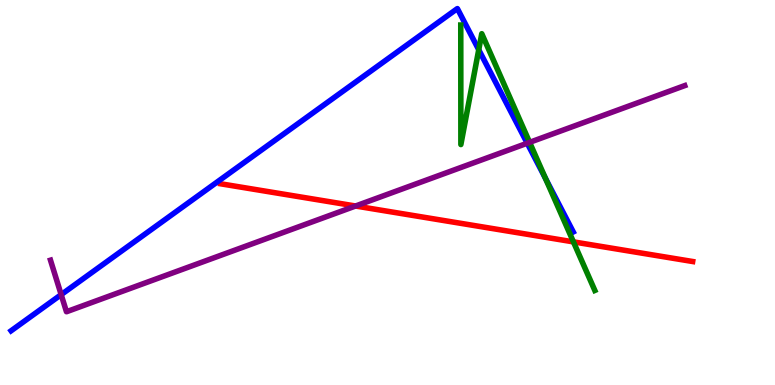[{'lines': ['blue', 'red'], 'intersections': []}, {'lines': ['green', 'red'], 'intersections': [{'x': 7.4, 'y': 3.72}]}, {'lines': ['purple', 'red'], 'intersections': [{'x': 4.59, 'y': 4.65}]}, {'lines': ['blue', 'green'], 'intersections': [{'x': 6.18, 'y': 8.71}, {'x': 7.04, 'y': 5.37}]}, {'lines': ['blue', 'purple'], 'intersections': [{'x': 0.789, 'y': 2.35}, {'x': 6.8, 'y': 6.28}]}, {'lines': ['green', 'purple'], 'intersections': [{'x': 6.83, 'y': 6.3}]}]